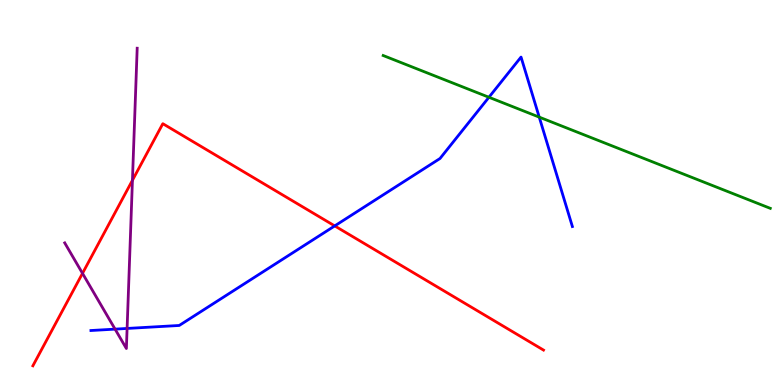[{'lines': ['blue', 'red'], 'intersections': [{'x': 4.32, 'y': 4.13}]}, {'lines': ['green', 'red'], 'intersections': []}, {'lines': ['purple', 'red'], 'intersections': [{'x': 1.06, 'y': 2.9}, {'x': 1.71, 'y': 5.32}]}, {'lines': ['blue', 'green'], 'intersections': [{'x': 6.31, 'y': 7.47}, {'x': 6.96, 'y': 6.96}]}, {'lines': ['blue', 'purple'], 'intersections': [{'x': 1.48, 'y': 1.45}, {'x': 1.64, 'y': 1.47}]}, {'lines': ['green', 'purple'], 'intersections': []}]